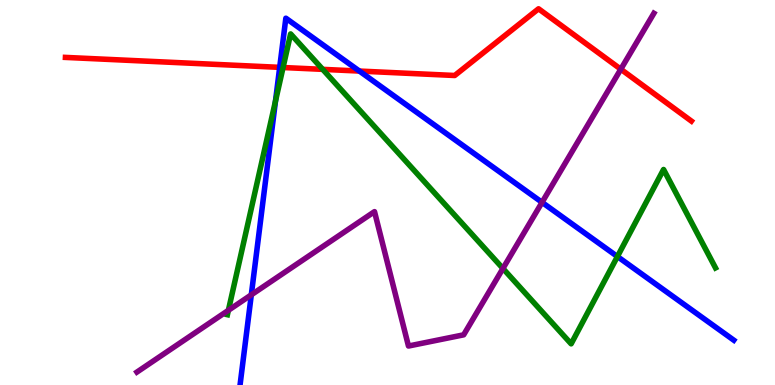[{'lines': ['blue', 'red'], 'intersections': [{'x': 3.61, 'y': 8.25}, {'x': 4.64, 'y': 8.15}]}, {'lines': ['green', 'red'], 'intersections': [{'x': 3.65, 'y': 8.25}, {'x': 4.16, 'y': 8.2}]}, {'lines': ['purple', 'red'], 'intersections': [{'x': 8.01, 'y': 8.2}]}, {'lines': ['blue', 'green'], 'intersections': [{'x': 3.55, 'y': 7.37}, {'x': 7.97, 'y': 3.34}]}, {'lines': ['blue', 'purple'], 'intersections': [{'x': 3.24, 'y': 2.34}, {'x': 6.99, 'y': 4.74}]}, {'lines': ['green', 'purple'], 'intersections': [{'x': 2.95, 'y': 1.94}, {'x': 6.49, 'y': 3.03}]}]